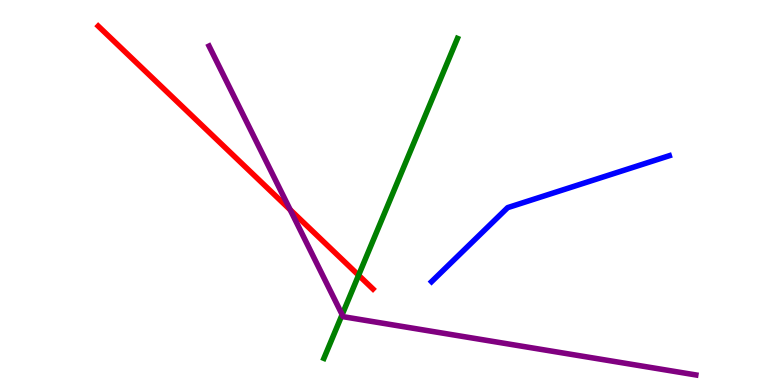[{'lines': ['blue', 'red'], 'intersections': []}, {'lines': ['green', 'red'], 'intersections': [{'x': 4.63, 'y': 2.85}]}, {'lines': ['purple', 'red'], 'intersections': [{'x': 3.74, 'y': 4.55}]}, {'lines': ['blue', 'green'], 'intersections': []}, {'lines': ['blue', 'purple'], 'intersections': []}, {'lines': ['green', 'purple'], 'intersections': [{'x': 4.41, 'y': 1.83}]}]